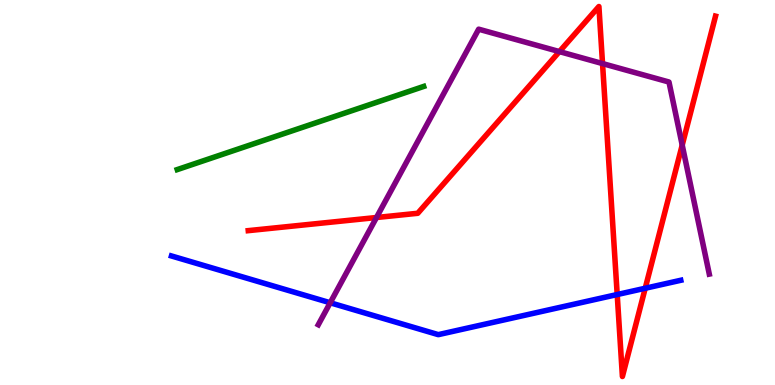[{'lines': ['blue', 'red'], 'intersections': [{'x': 7.96, 'y': 2.35}, {'x': 8.33, 'y': 2.51}]}, {'lines': ['green', 'red'], 'intersections': []}, {'lines': ['purple', 'red'], 'intersections': [{'x': 4.86, 'y': 4.35}, {'x': 7.22, 'y': 8.66}, {'x': 7.77, 'y': 8.35}, {'x': 8.8, 'y': 6.23}]}, {'lines': ['blue', 'green'], 'intersections': []}, {'lines': ['blue', 'purple'], 'intersections': [{'x': 4.26, 'y': 2.14}]}, {'lines': ['green', 'purple'], 'intersections': []}]